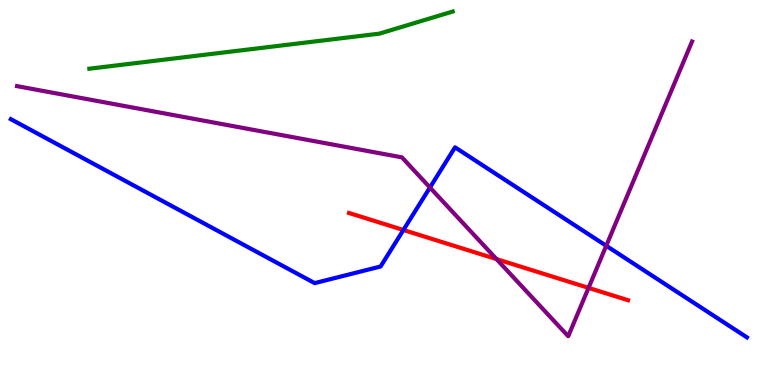[{'lines': ['blue', 'red'], 'intersections': [{'x': 5.21, 'y': 4.03}]}, {'lines': ['green', 'red'], 'intersections': []}, {'lines': ['purple', 'red'], 'intersections': [{'x': 6.41, 'y': 3.27}, {'x': 7.59, 'y': 2.52}]}, {'lines': ['blue', 'green'], 'intersections': []}, {'lines': ['blue', 'purple'], 'intersections': [{'x': 5.55, 'y': 5.13}, {'x': 7.82, 'y': 3.62}]}, {'lines': ['green', 'purple'], 'intersections': []}]